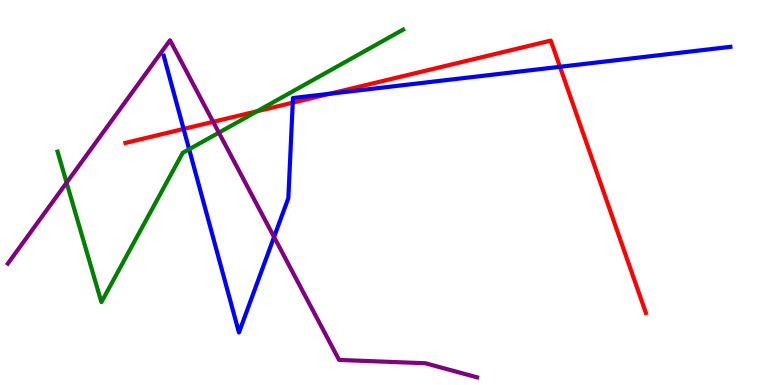[{'lines': ['blue', 'red'], 'intersections': [{'x': 2.37, 'y': 6.65}, {'x': 3.78, 'y': 7.33}, {'x': 4.26, 'y': 7.57}, {'x': 7.22, 'y': 8.26}]}, {'lines': ['green', 'red'], 'intersections': [{'x': 3.32, 'y': 7.11}]}, {'lines': ['purple', 'red'], 'intersections': [{'x': 2.75, 'y': 6.84}]}, {'lines': ['blue', 'green'], 'intersections': [{'x': 2.44, 'y': 6.12}]}, {'lines': ['blue', 'purple'], 'intersections': [{'x': 3.54, 'y': 3.84}]}, {'lines': ['green', 'purple'], 'intersections': [{'x': 0.859, 'y': 5.26}, {'x': 2.82, 'y': 6.55}]}]